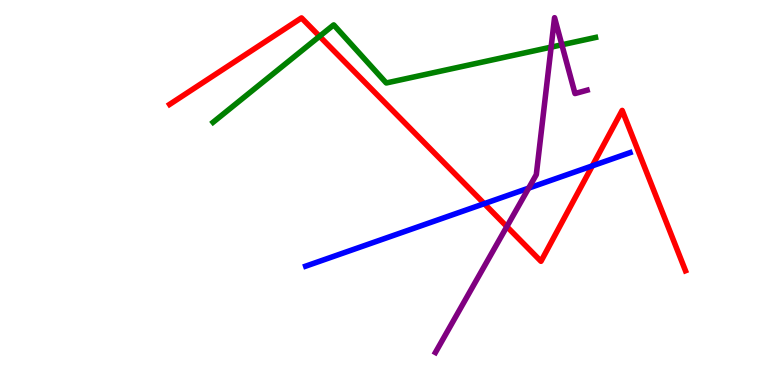[{'lines': ['blue', 'red'], 'intersections': [{'x': 6.25, 'y': 4.71}, {'x': 7.64, 'y': 5.69}]}, {'lines': ['green', 'red'], 'intersections': [{'x': 4.12, 'y': 9.06}]}, {'lines': ['purple', 'red'], 'intersections': [{'x': 6.54, 'y': 4.11}]}, {'lines': ['blue', 'green'], 'intersections': []}, {'lines': ['blue', 'purple'], 'intersections': [{'x': 6.82, 'y': 5.11}]}, {'lines': ['green', 'purple'], 'intersections': [{'x': 7.11, 'y': 8.78}, {'x': 7.25, 'y': 8.84}]}]